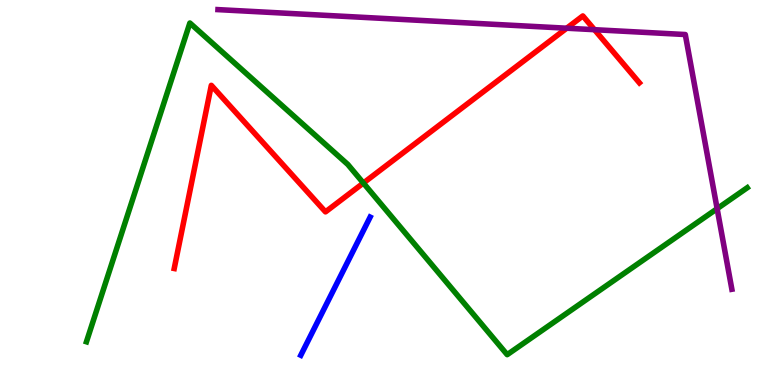[{'lines': ['blue', 'red'], 'intersections': []}, {'lines': ['green', 'red'], 'intersections': [{'x': 4.69, 'y': 5.25}]}, {'lines': ['purple', 'red'], 'intersections': [{'x': 7.31, 'y': 9.27}, {'x': 7.67, 'y': 9.23}]}, {'lines': ['blue', 'green'], 'intersections': []}, {'lines': ['blue', 'purple'], 'intersections': []}, {'lines': ['green', 'purple'], 'intersections': [{'x': 9.25, 'y': 4.58}]}]